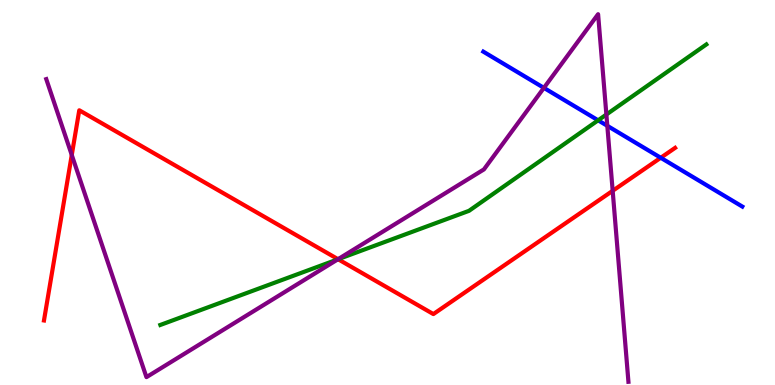[{'lines': ['blue', 'red'], 'intersections': [{'x': 8.53, 'y': 5.9}]}, {'lines': ['green', 'red'], 'intersections': [{'x': 4.36, 'y': 3.27}]}, {'lines': ['purple', 'red'], 'intersections': [{'x': 0.926, 'y': 5.97}, {'x': 4.36, 'y': 3.27}, {'x': 7.91, 'y': 5.04}]}, {'lines': ['blue', 'green'], 'intersections': [{'x': 7.72, 'y': 6.88}]}, {'lines': ['blue', 'purple'], 'intersections': [{'x': 7.02, 'y': 7.72}, {'x': 7.84, 'y': 6.73}]}, {'lines': ['green', 'purple'], 'intersections': [{'x': 4.36, 'y': 3.26}, {'x': 7.82, 'y': 7.03}]}]